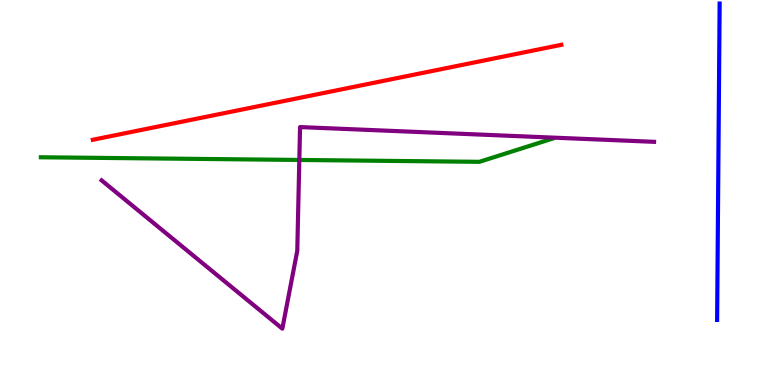[{'lines': ['blue', 'red'], 'intersections': []}, {'lines': ['green', 'red'], 'intersections': []}, {'lines': ['purple', 'red'], 'intersections': []}, {'lines': ['blue', 'green'], 'intersections': []}, {'lines': ['blue', 'purple'], 'intersections': []}, {'lines': ['green', 'purple'], 'intersections': [{'x': 3.86, 'y': 5.85}]}]